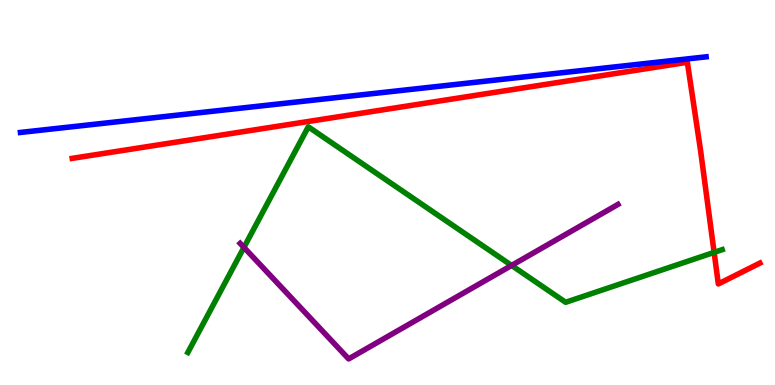[{'lines': ['blue', 'red'], 'intersections': []}, {'lines': ['green', 'red'], 'intersections': [{'x': 9.21, 'y': 3.44}]}, {'lines': ['purple', 'red'], 'intersections': []}, {'lines': ['blue', 'green'], 'intersections': []}, {'lines': ['blue', 'purple'], 'intersections': []}, {'lines': ['green', 'purple'], 'intersections': [{'x': 3.15, 'y': 3.57}, {'x': 6.6, 'y': 3.11}]}]